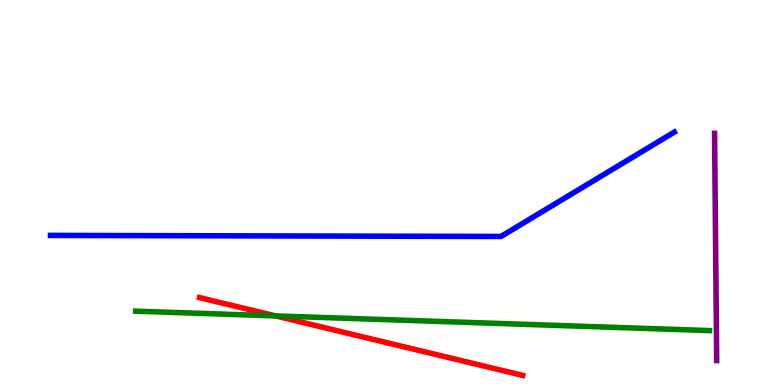[{'lines': ['blue', 'red'], 'intersections': []}, {'lines': ['green', 'red'], 'intersections': [{'x': 3.56, 'y': 1.79}]}, {'lines': ['purple', 'red'], 'intersections': []}, {'lines': ['blue', 'green'], 'intersections': []}, {'lines': ['blue', 'purple'], 'intersections': []}, {'lines': ['green', 'purple'], 'intersections': []}]